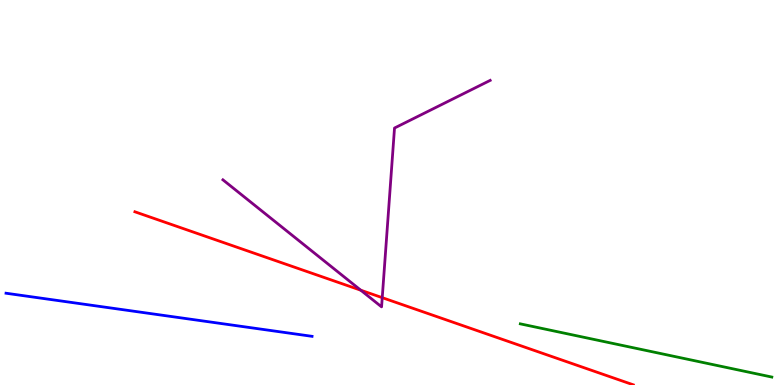[{'lines': ['blue', 'red'], 'intersections': []}, {'lines': ['green', 'red'], 'intersections': []}, {'lines': ['purple', 'red'], 'intersections': [{'x': 4.65, 'y': 2.46}, {'x': 4.93, 'y': 2.27}]}, {'lines': ['blue', 'green'], 'intersections': []}, {'lines': ['blue', 'purple'], 'intersections': []}, {'lines': ['green', 'purple'], 'intersections': []}]